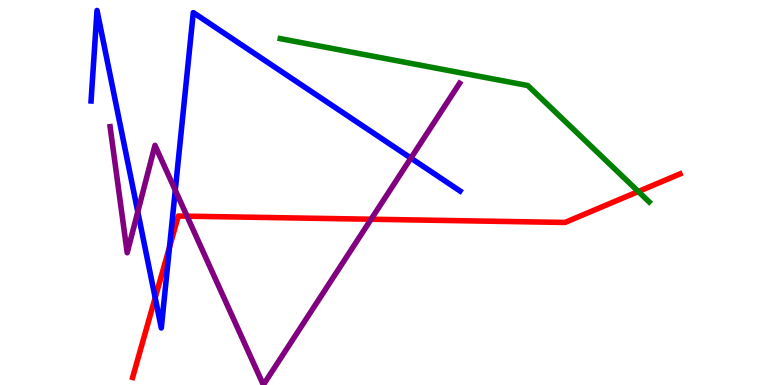[{'lines': ['blue', 'red'], 'intersections': [{'x': 2.0, 'y': 2.27}, {'x': 2.19, 'y': 3.58}]}, {'lines': ['green', 'red'], 'intersections': [{'x': 8.24, 'y': 5.03}]}, {'lines': ['purple', 'red'], 'intersections': [{'x': 2.41, 'y': 4.39}, {'x': 4.79, 'y': 4.31}]}, {'lines': ['blue', 'green'], 'intersections': []}, {'lines': ['blue', 'purple'], 'intersections': [{'x': 1.78, 'y': 4.5}, {'x': 2.26, 'y': 5.06}, {'x': 5.3, 'y': 5.89}]}, {'lines': ['green', 'purple'], 'intersections': []}]